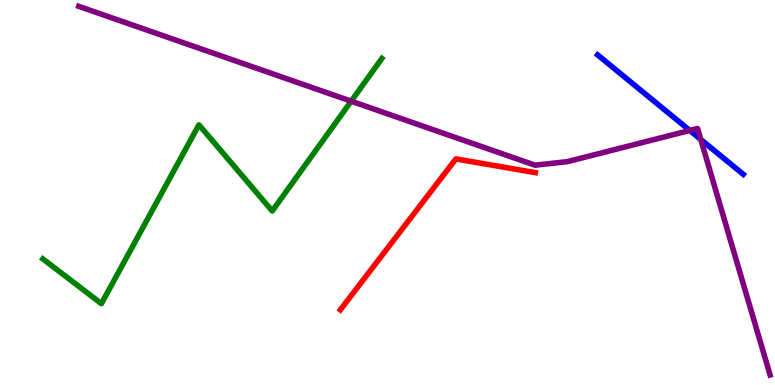[{'lines': ['blue', 'red'], 'intersections': []}, {'lines': ['green', 'red'], 'intersections': []}, {'lines': ['purple', 'red'], 'intersections': []}, {'lines': ['blue', 'green'], 'intersections': []}, {'lines': ['blue', 'purple'], 'intersections': [{'x': 8.9, 'y': 6.61}, {'x': 9.04, 'y': 6.38}]}, {'lines': ['green', 'purple'], 'intersections': [{'x': 4.53, 'y': 7.37}]}]